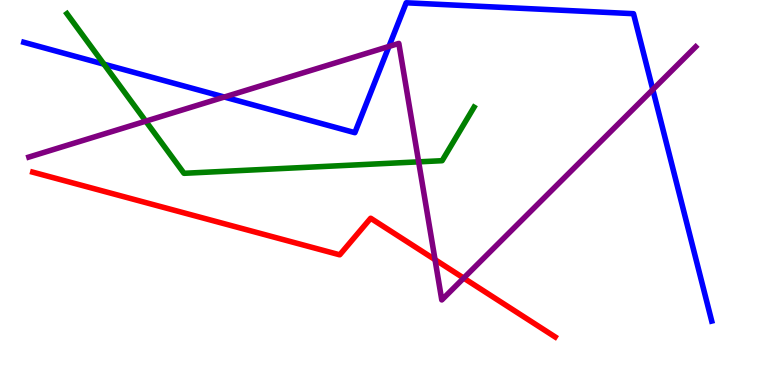[{'lines': ['blue', 'red'], 'intersections': []}, {'lines': ['green', 'red'], 'intersections': []}, {'lines': ['purple', 'red'], 'intersections': [{'x': 5.61, 'y': 3.26}, {'x': 5.98, 'y': 2.78}]}, {'lines': ['blue', 'green'], 'intersections': [{'x': 1.34, 'y': 8.33}]}, {'lines': ['blue', 'purple'], 'intersections': [{'x': 2.89, 'y': 7.48}, {'x': 5.02, 'y': 8.79}, {'x': 8.42, 'y': 7.67}]}, {'lines': ['green', 'purple'], 'intersections': [{'x': 1.88, 'y': 6.85}, {'x': 5.4, 'y': 5.8}]}]